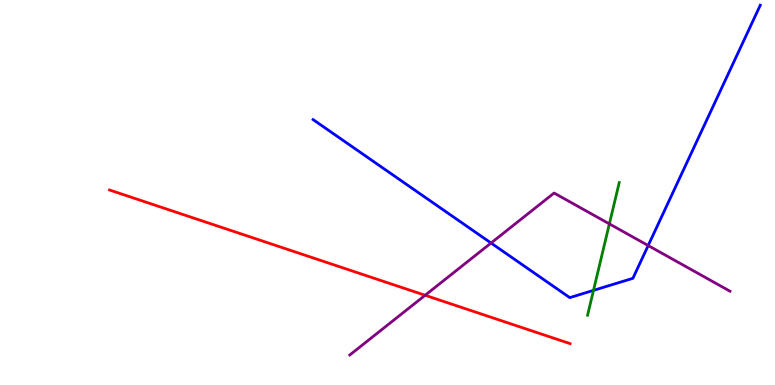[{'lines': ['blue', 'red'], 'intersections': []}, {'lines': ['green', 'red'], 'intersections': []}, {'lines': ['purple', 'red'], 'intersections': [{'x': 5.49, 'y': 2.33}]}, {'lines': ['blue', 'green'], 'intersections': [{'x': 7.66, 'y': 2.46}]}, {'lines': ['blue', 'purple'], 'intersections': [{'x': 6.34, 'y': 3.69}, {'x': 8.36, 'y': 3.62}]}, {'lines': ['green', 'purple'], 'intersections': [{'x': 7.86, 'y': 4.18}]}]